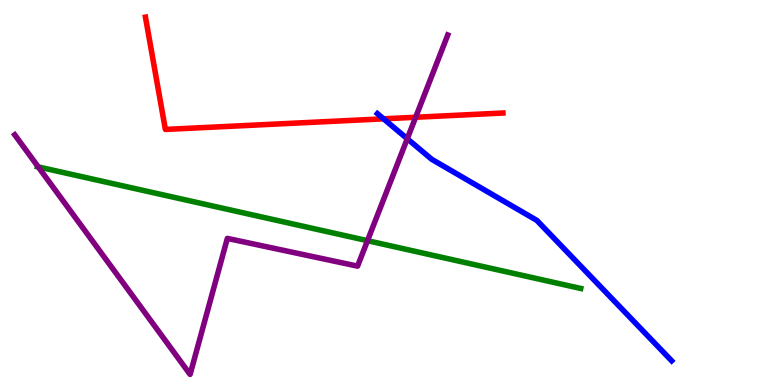[{'lines': ['blue', 'red'], 'intersections': [{'x': 4.95, 'y': 6.91}]}, {'lines': ['green', 'red'], 'intersections': []}, {'lines': ['purple', 'red'], 'intersections': [{'x': 5.36, 'y': 6.95}]}, {'lines': ['blue', 'green'], 'intersections': []}, {'lines': ['blue', 'purple'], 'intersections': [{'x': 5.26, 'y': 6.4}]}, {'lines': ['green', 'purple'], 'intersections': [{'x': 0.493, 'y': 5.66}, {'x': 4.74, 'y': 3.75}]}]